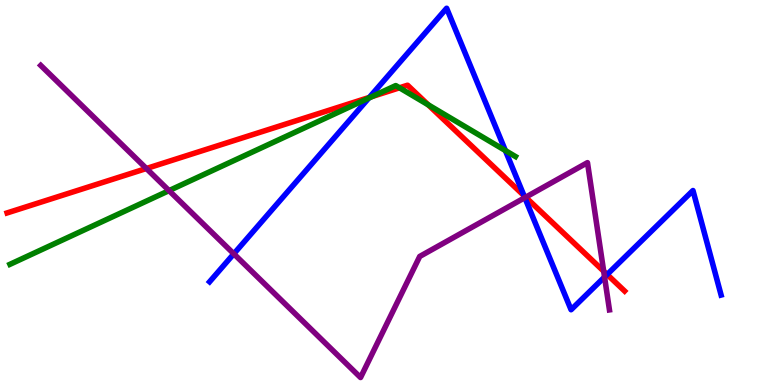[{'lines': ['blue', 'red'], 'intersections': [{'x': 4.77, 'y': 7.47}, {'x': 6.76, 'y': 4.92}, {'x': 7.83, 'y': 2.87}]}, {'lines': ['green', 'red'], 'intersections': [{'x': 4.8, 'y': 7.49}, {'x': 5.15, 'y': 7.72}, {'x': 5.53, 'y': 7.28}]}, {'lines': ['purple', 'red'], 'intersections': [{'x': 1.89, 'y': 5.62}, {'x': 6.78, 'y': 4.88}, {'x': 7.79, 'y': 2.96}]}, {'lines': ['blue', 'green'], 'intersections': [{'x': 4.76, 'y': 7.45}, {'x': 6.52, 'y': 6.09}]}, {'lines': ['blue', 'purple'], 'intersections': [{'x': 3.02, 'y': 3.41}, {'x': 6.77, 'y': 4.87}, {'x': 7.8, 'y': 2.8}]}, {'lines': ['green', 'purple'], 'intersections': [{'x': 2.18, 'y': 5.05}]}]